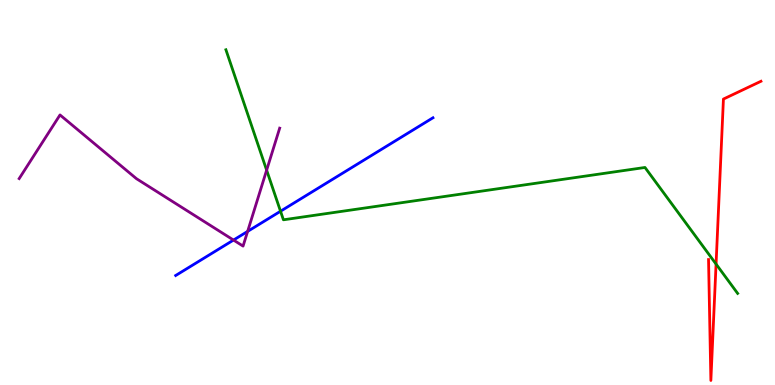[{'lines': ['blue', 'red'], 'intersections': []}, {'lines': ['green', 'red'], 'intersections': [{'x': 9.24, 'y': 3.14}]}, {'lines': ['purple', 'red'], 'intersections': []}, {'lines': ['blue', 'green'], 'intersections': [{'x': 3.62, 'y': 4.51}]}, {'lines': ['blue', 'purple'], 'intersections': [{'x': 3.01, 'y': 3.76}, {'x': 3.2, 'y': 3.99}]}, {'lines': ['green', 'purple'], 'intersections': [{'x': 3.44, 'y': 5.58}]}]